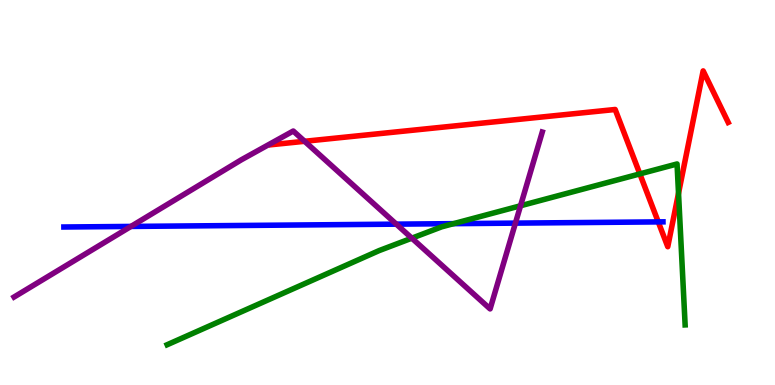[{'lines': ['blue', 'red'], 'intersections': [{'x': 8.49, 'y': 4.24}]}, {'lines': ['green', 'red'], 'intersections': [{'x': 8.26, 'y': 5.48}, {'x': 8.76, 'y': 4.98}]}, {'lines': ['purple', 'red'], 'intersections': [{'x': 3.93, 'y': 6.33}]}, {'lines': ['blue', 'green'], 'intersections': [{'x': 5.85, 'y': 4.19}]}, {'lines': ['blue', 'purple'], 'intersections': [{'x': 1.69, 'y': 4.12}, {'x': 5.11, 'y': 4.18}, {'x': 6.65, 'y': 4.2}]}, {'lines': ['green', 'purple'], 'intersections': [{'x': 5.31, 'y': 3.81}, {'x': 6.72, 'y': 4.66}]}]